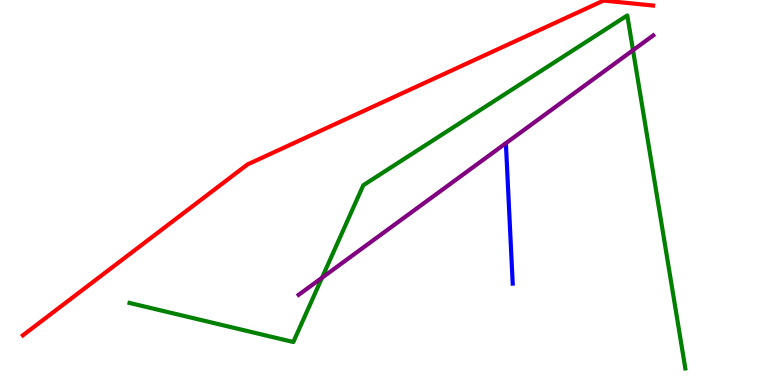[{'lines': ['blue', 'red'], 'intersections': []}, {'lines': ['green', 'red'], 'intersections': []}, {'lines': ['purple', 'red'], 'intersections': []}, {'lines': ['blue', 'green'], 'intersections': []}, {'lines': ['blue', 'purple'], 'intersections': []}, {'lines': ['green', 'purple'], 'intersections': [{'x': 4.16, 'y': 2.79}, {'x': 8.17, 'y': 8.7}]}]